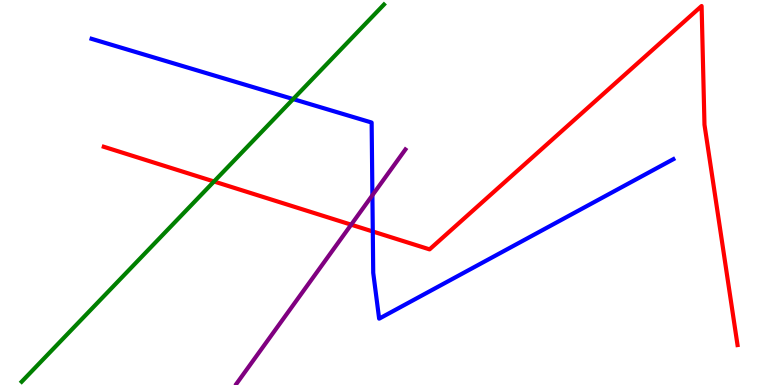[{'lines': ['blue', 'red'], 'intersections': [{'x': 4.81, 'y': 3.99}]}, {'lines': ['green', 'red'], 'intersections': [{'x': 2.76, 'y': 5.29}]}, {'lines': ['purple', 'red'], 'intersections': [{'x': 4.53, 'y': 4.16}]}, {'lines': ['blue', 'green'], 'intersections': [{'x': 3.78, 'y': 7.43}]}, {'lines': ['blue', 'purple'], 'intersections': [{'x': 4.81, 'y': 4.93}]}, {'lines': ['green', 'purple'], 'intersections': []}]